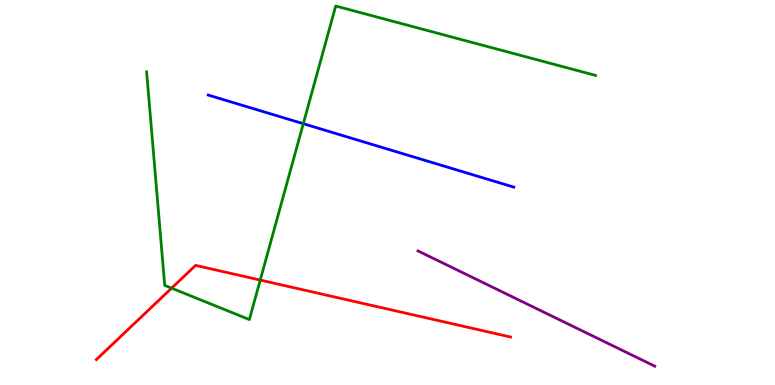[{'lines': ['blue', 'red'], 'intersections': []}, {'lines': ['green', 'red'], 'intersections': [{'x': 2.21, 'y': 2.52}, {'x': 3.36, 'y': 2.73}]}, {'lines': ['purple', 'red'], 'intersections': []}, {'lines': ['blue', 'green'], 'intersections': [{'x': 3.91, 'y': 6.79}]}, {'lines': ['blue', 'purple'], 'intersections': []}, {'lines': ['green', 'purple'], 'intersections': []}]